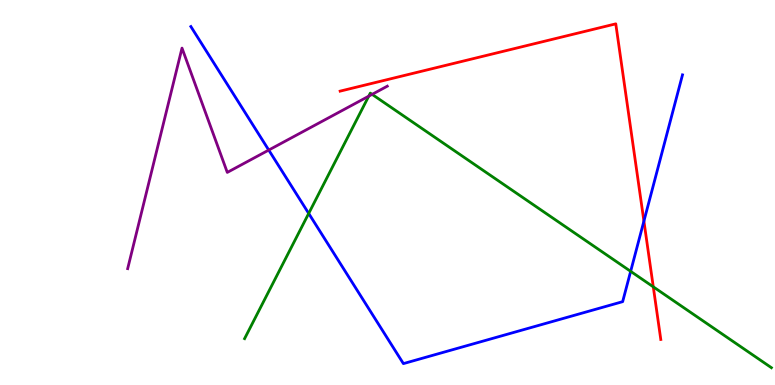[{'lines': ['blue', 'red'], 'intersections': [{'x': 8.31, 'y': 4.26}]}, {'lines': ['green', 'red'], 'intersections': [{'x': 8.43, 'y': 2.55}]}, {'lines': ['purple', 'red'], 'intersections': []}, {'lines': ['blue', 'green'], 'intersections': [{'x': 3.98, 'y': 4.46}, {'x': 8.14, 'y': 2.95}]}, {'lines': ['blue', 'purple'], 'intersections': [{'x': 3.47, 'y': 6.1}]}, {'lines': ['green', 'purple'], 'intersections': [{'x': 4.76, 'y': 7.5}, {'x': 4.8, 'y': 7.55}]}]